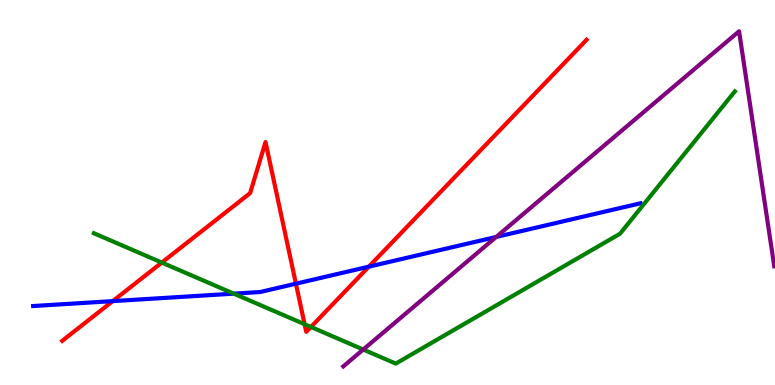[{'lines': ['blue', 'red'], 'intersections': [{'x': 1.45, 'y': 2.18}, {'x': 3.82, 'y': 2.63}, {'x': 4.76, 'y': 3.07}]}, {'lines': ['green', 'red'], 'intersections': [{'x': 2.09, 'y': 3.18}, {'x': 3.93, 'y': 1.58}, {'x': 4.01, 'y': 1.51}]}, {'lines': ['purple', 'red'], 'intersections': []}, {'lines': ['blue', 'green'], 'intersections': [{'x': 3.02, 'y': 2.37}]}, {'lines': ['blue', 'purple'], 'intersections': [{'x': 6.4, 'y': 3.85}]}, {'lines': ['green', 'purple'], 'intersections': [{'x': 4.69, 'y': 0.921}]}]